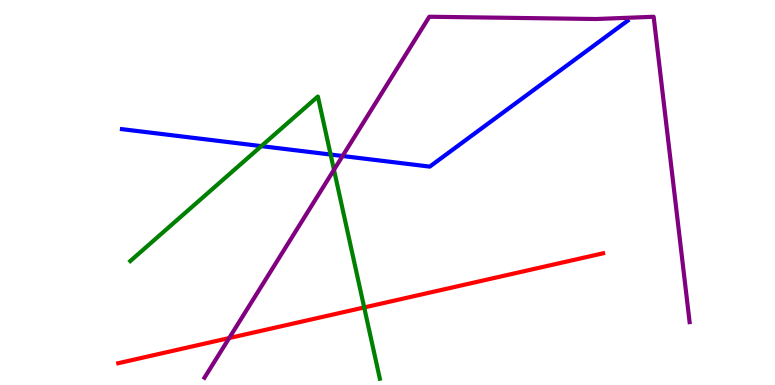[{'lines': ['blue', 'red'], 'intersections': []}, {'lines': ['green', 'red'], 'intersections': [{'x': 4.7, 'y': 2.01}]}, {'lines': ['purple', 'red'], 'intersections': [{'x': 2.96, 'y': 1.22}]}, {'lines': ['blue', 'green'], 'intersections': [{'x': 3.37, 'y': 6.2}, {'x': 4.27, 'y': 5.99}]}, {'lines': ['blue', 'purple'], 'intersections': [{'x': 4.42, 'y': 5.95}]}, {'lines': ['green', 'purple'], 'intersections': [{'x': 4.31, 'y': 5.59}]}]